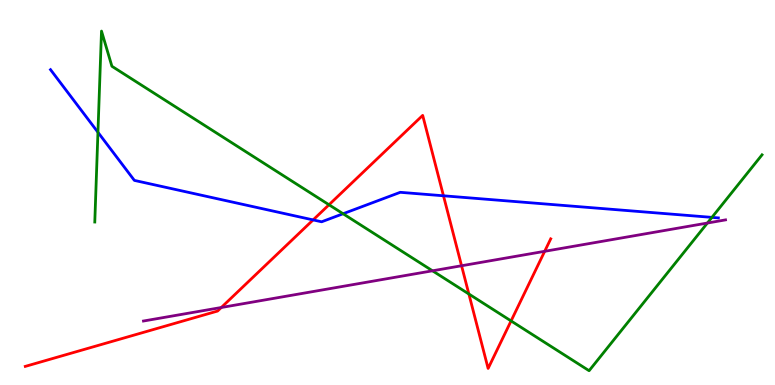[{'lines': ['blue', 'red'], 'intersections': [{'x': 4.04, 'y': 4.29}, {'x': 5.72, 'y': 4.91}]}, {'lines': ['green', 'red'], 'intersections': [{'x': 4.25, 'y': 4.68}, {'x': 6.05, 'y': 2.36}, {'x': 6.59, 'y': 1.66}]}, {'lines': ['purple', 'red'], 'intersections': [{'x': 2.86, 'y': 2.01}, {'x': 5.96, 'y': 3.1}, {'x': 7.03, 'y': 3.47}]}, {'lines': ['blue', 'green'], 'intersections': [{'x': 1.26, 'y': 6.56}, {'x': 4.43, 'y': 4.45}, {'x': 9.19, 'y': 4.35}]}, {'lines': ['blue', 'purple'], 'intersections': []}, {'lines': ['green', 'purple'], 'intersections': [{'x': 5.58, 'y': 2.97}, {'x': 9.13, 'y': 4.21}]}]